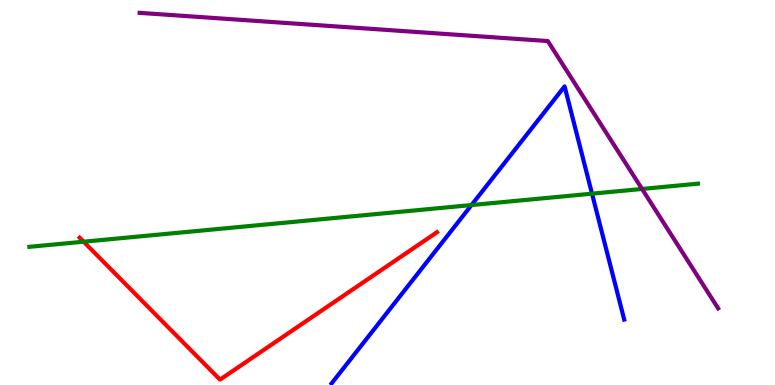[{'lines': ['blue', 'red'], 'intersections': []}, {'lines': ['green', 'red'], 'intersections': [{'x': 1.08, 'y': 3.72}]}, {'lines': ['purple', 'red'], 'intersections': []}, {'lines': ['blue', 'green'], 'intersections': [{'x': 6.08, 'y': 4.67}, {'x': 7.64, 'y': 4.97}]}, {'lines': ['blue', 'purple'], 'intersections': []}, {'lines': ['green', 'purple'], 'intersections': [{'x': 8.28, 'y': 5.09}]}]